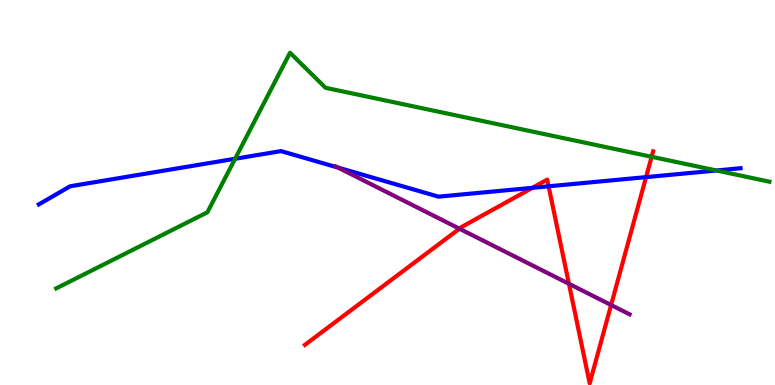[{'lines': ['blue', 'red'], 'intersections': [{'x': 6.87, 'y': 5.12}, {'x': 7.08, 'y': 5.16}, {'x': 8.34, 'y': 5.4}]}, {'lines': ['green', 'red'], 'intersections': [{'x': 8.41, 'y': 5.93}]}, {'lines': ['purple', 'red'], 'intersections': [{'x': 5.93, 'y': 4.06}, {'x': 7.34, 'y': 2.63}, {'x': 7.89, 'y': 2.08}]}, {'lines': ['blue', 'green'], 'intersections': [{'x': 3.03, 'y': 5.88}, {'x': 9.24, 'y': 5.57}]}, {'lines': ['blue', 'purple'], 'intersections': [{'x': 4.36, 'y': 5.65}]}, {'lines': ['green', 'purple'], 'intersections': []}]